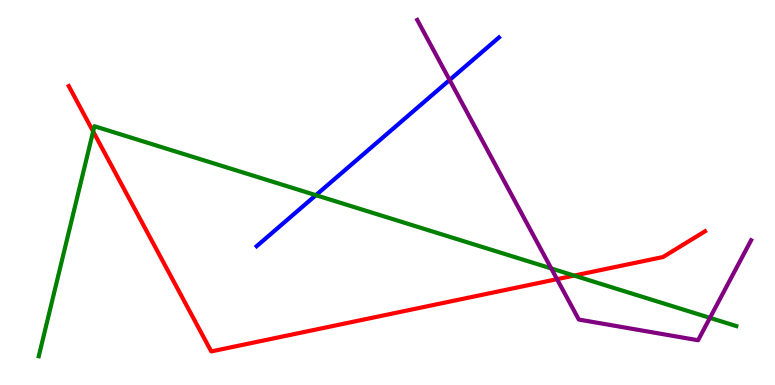[{'lines': ['blue', 'red'], 'intersections': []}, {'lines': ['green', 'red'], 'intersections': [{'x': 1.2, 'y': 6.59}, {'x': 7.41, 'y': 2.84}]}, {'lines': ['purple', 'red'], 'intersections': [{'x': 7.19, 'y': 2.75}]}, {'lines': ['blue', 'green'], 'intersections': [{'x': 4.08, 'y': 4.93}]}, {'lines': ['blue', 'purple'], 'intersections': [{'x': 5.8, 'y': 7.92}]}, {'lines': ['green', 'purple'], 'intersections': [{'x': 7.11, 'y': 3.03}, {'x': 9.16, 'y': 1.74}]}]